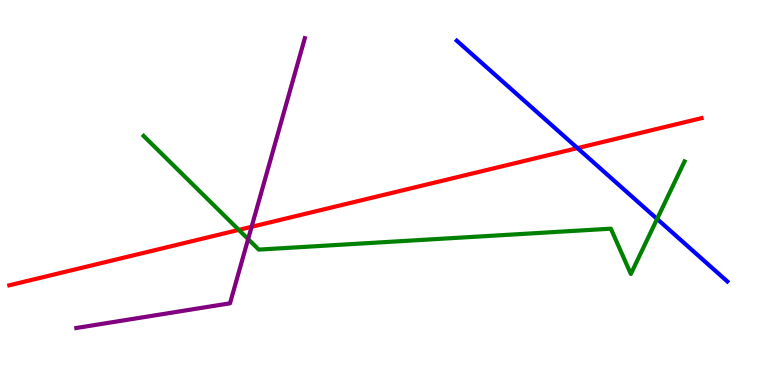[{'lines': ['blue', 'red'], 'intersections': [{'x': 7.45, 'y': 6.15}]}, {'lines': ['green', 'red'], 'intersections': [{'x': 3.08, 'y': 4.03}]}, {'lines': ['purple', 'red'], 'intersections': [{'x': 3.25, 'y': 4.11}]}, {'lines': ['blue', 'green'], 'intersections': [{'x': 8.48, 'y': 4.31}]}, {'lines': ['blue', 'purple'], 'intersections': []}, {'lines': ['green', 'purple'], 'intersections': [{'x': 3.2, 'y': 3.79}]}]